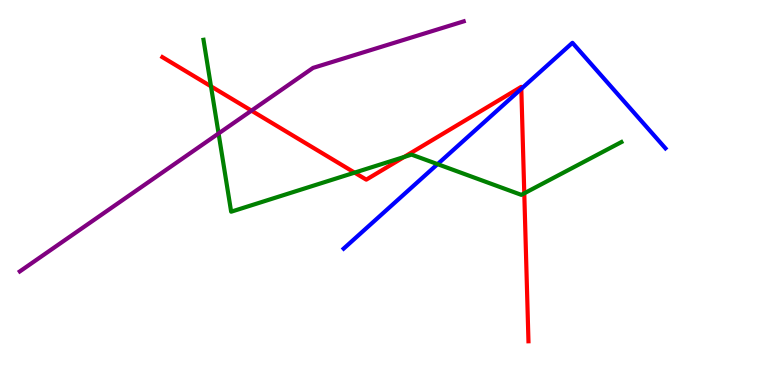[{'lines': ['blue', 'red'], 'intersections': [{'x': 6.73, 'y': 7.69}]}, {'lines': ['green', 'red'], 'intersections': [{'x': 2.72, 'y': 7.76}, {'x': 4.58, 'y': 5.52}, {'x': 5.22, 'y': 5.92}, {'x': 6.76, 'y': 4.98}]}, {'lines': ['purple', 'red'], 'intersections': [{'x': 3.24, 'y': 7.13}]}, {'lines': ['blue', 'green'], 'intersections': [{'x': 5.65, 'y': 5.74}]}, {'lines': ['blue', 'purple'], 'intersections': []}, {'lines': ['green', 'purple'], 'intersections': [{'x': 2.82, 'y': 6.53}]}]